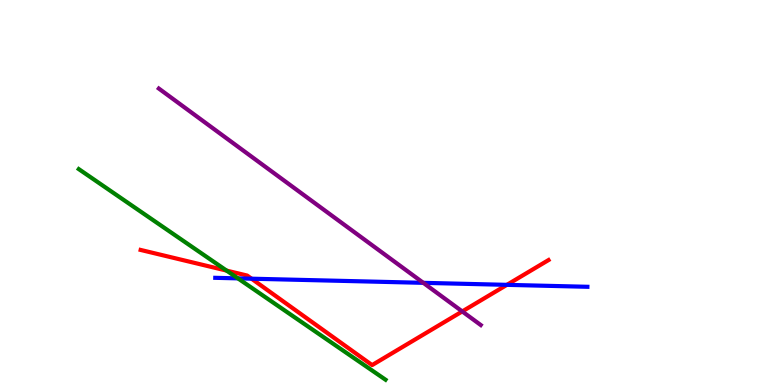[{'lines': ['blue', 'red'], 'intersections': [{'x': 3.25, 'y': 2.76}, {'x': 6.54, 'y': 2.6}]}, {'lines': ['green', 'red'], 'intersections': [{'x': 2.92, 'y': 2.97}]}, {'lines': ['purple', 'red'], 'intersections': [{'x': 5.96, 'y': 1.91}]}, {'lines': ['blue', 'green'], 'intersections': [{'x': 3.07, 'y': 2.77}]}, {'lines': ['blue', 'purple'], 'intersections': [{'x': 5.46, 'y': 2.65}]}, {'lines': ['green', 'purple'], 'intersections': []}]